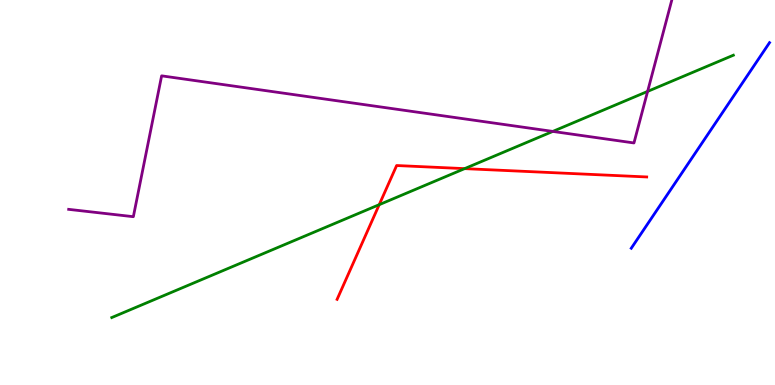[{'lines': ['blue', 'red'], 'intersections': []}, {'lines': ['green', 'red'], 'intersections': [{'x': 4.89, 'y': 4.68}, {'x': 6.0, 'y': 5.62}]}, {'lines': ['purple', 'red'], 'intersections': []}, {'lines': ['blue', 'green'], 'intersections': []}, {'lines': ['blue', 'purple'], 'intersections': []}, {'lines': ['green', 'purple'], 'intersections': [{'x': 7.13, 'y': 6.59}, {'x': 8.36, 'y': 7.63}]}]